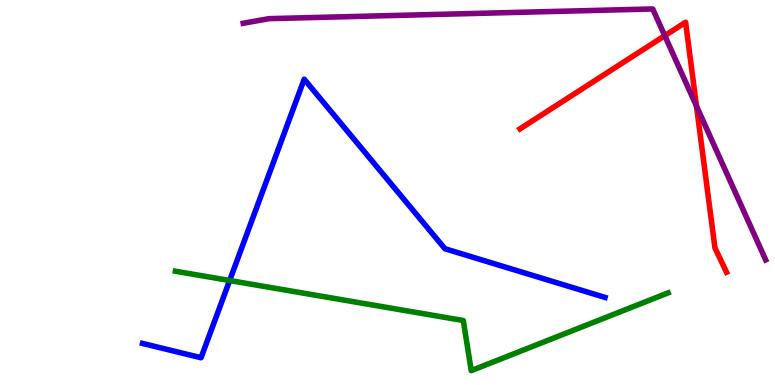[{'lines': ['blue', 'red'], 'intersections': []}, {'lines': ['green', 'red'], 'intersections': []}, {'lines': ['purple', 'red'], 'intersections': [{'x': 8.58, 'y': 9.07}, {'x': 8.99, 'y': 7.24}]}, {'lines': ['blue', 'green'], 'intersections': [{'x': 2.96, 'y': 2.71}]}, {'lines': ['blue', 'purple'], 'intersections': []}, {'lines': ['green', 'purple'], 'intersections': []}]